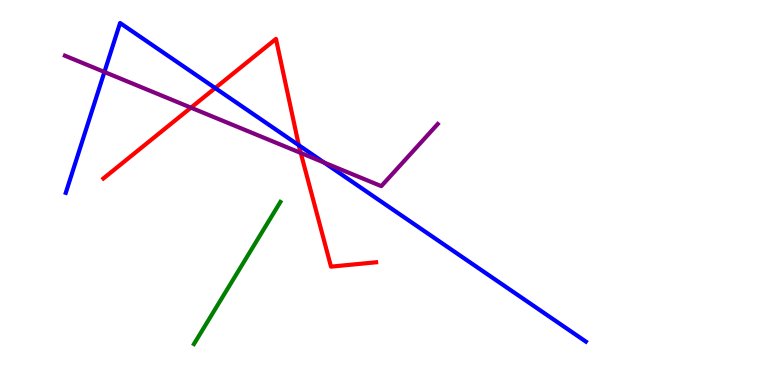[{'lines': ['blue', 'red'], 'intersections': [{'x': 2.78, 'y': 7.71}, {'x': 3.86, 'y': 6.23}]}, {'lines': ['green', 'red'], 'intersections': []}, {'lines': ['purple', 'red'], 'intersections': [{'x': 2.46, 'y': 7.2}, {'x': 3.88, 'y': 6.03}]}, {'lines': ['blue', 'green'], 'intersections': []}, {'lines': ['blue', 'purple'], 'intersections': [{'x': 1.35, 'y': 8.13}, {'x': 4.18, 'y': 5.78}]}, {'lines': ['green', 'purple'], 'intersections': []}]